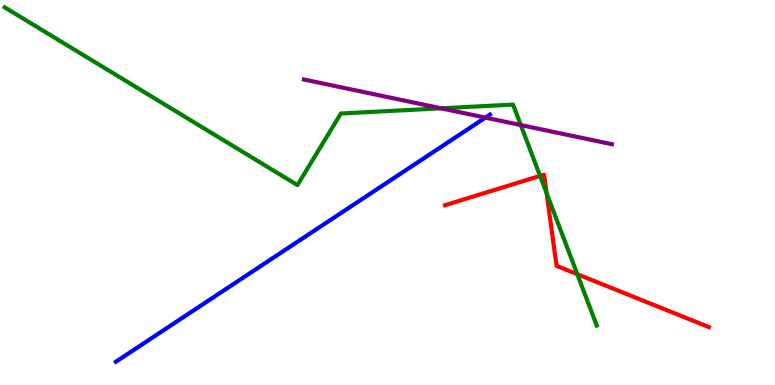[{'lines': ['blue', 'red'], 'intersections': []}, {'lines': ['green', 'red'], 'intersections': [{'x': 6.97, 'y': 5.43}, {'x': 7.05, 'y': 4.98}, {'x': 7.45, 'y': 2.88}]}, {'lines': ['purple', 'red'], 'intersections': []}, {'lines': ['blue', 'green'], 'intersections': []}, {'lines': ['blue', 'purple'], 'intersections': [{'x': 6.26, 'y': 6.94}]}, {'lines': ['green', 'purple'], 'intersections': [{'x': 5.69, 'y': 7.19}, {'x': 6.72, 'y': 6.75}]}]